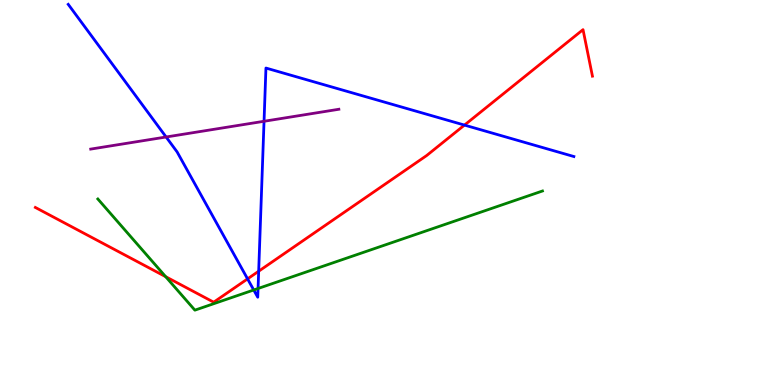[{'lines': ['blue', 'red'], 'intersections': [{'x': 3.19, 'y': 2.76}, {'x': 3.34, 'y': 2.96}, {'x': 5.99, 'y': 6.75}]}, {'lines': ['green', 'red'], 'intersections': [{'x': 2.14, 'y': 2.81}]}, {'lines': ['purple', 'red'], 'intersections': []}, {'lines': ['blue', 'green'], 'intersections': [{'x': 3.27, 'y': 2.47}, {'x': 3.33, 'y': 2.51}]}, {'lines': ['blue', 'purple'], 'intersections': [{'x': 2.14, 'y': 6.44}, {'x': 3.41, 'y': 6.85}]}, {'lines': ['green', 'purple'], 'intersections': []}]